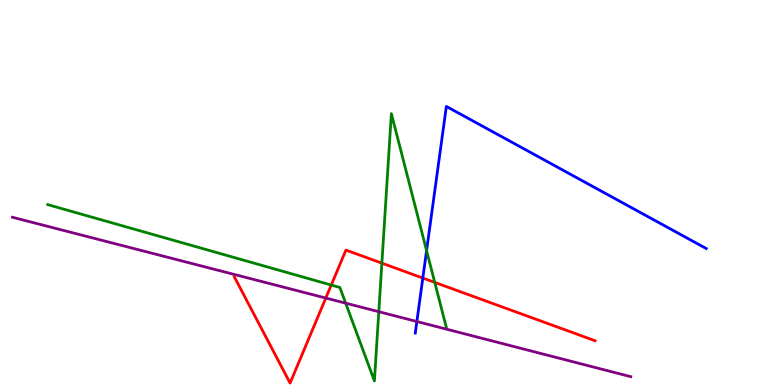[{'lines': ['blue', 'red'], 'intersections': [{'x': 5.46, 'y': 2.78}]}, {'lines': ['green', 'red'], 'intersections': [{'x': 4.27, 'y': 2.6}, {'x': 4.93, 'y': 3.16}, {'x': 5.61, 'y': 2.66}]}, {'lines': ['purple', 'red'], 'intersections': [{'x': 4.2, 'y': 2.26}]}, {'lines': ['blue', 'green'], 'intersections': [{'x': 5.5, 'y': 3.49}]}, {'lines': ['blue', 'purple'], 'intersections': [{'x': 5.38, 'y': 1.65}]}, {'lines': ['green', 'purple'], 'intersections': [{'x': 4.46, 'y': 2.13}, {'x': 4.89, 'y': 1.9}]}]